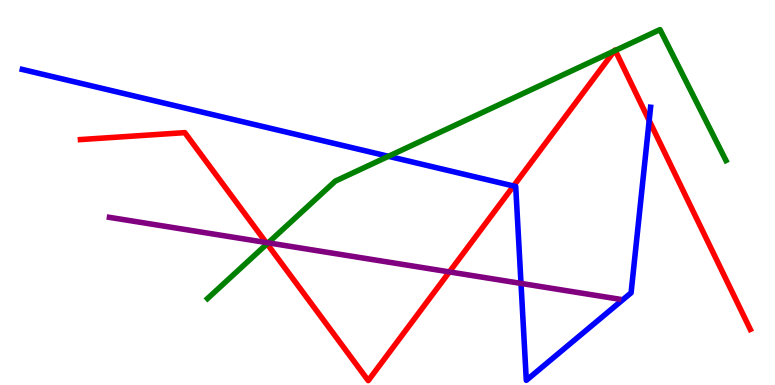[{'lines': ['blue', 'red'], 'intersections': [{'x': 6.63, 'y': 5.17}, {'x': 8.38, 'y': 6.87}]}, {'lines': ['green', 'red'], 'intersections': [{'x': 3.45, 'y': 3.67}, {'x': 7.93, 'y': 8.68}, {'x': 7.94, 'y': 8.69}]}, {'lines': ['purple', 'red'], 'intersections': [{'x': 3.43, 'y': 3.7}, {'x': 5.8, 'y': 2.94}]}, {'lines': ['blue', 'green'], 'intersections': [{'x': 5.01, 'y': 5.94}]}, {'lines': ['blue', 'purple'], 'intersections': [{'x': 6.72, 'y': 2.64}]}, {'lines': ['green', 'purple'], 'intersections': [{'x': 3.46, 'y': 3.69}]}]